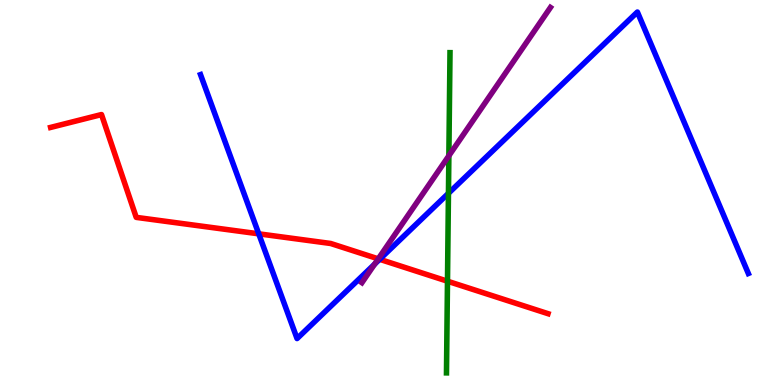[{'lines': ['blue', 'red'], 'intersections': [{'x': 3.34, 'y': 3.93}, {'x': 4.9, 'y': 3.26}]}, {'lines': ['green', 'red'], 'intersections': [{'x': 5.77, 'y': 2.7}]}, {'lines': ['purple', 'red'], 'intersections': [{'x': 4.88, 'y': 3.28}]}, {'lines': ['blue', 'green'], 'intersections': [{'x': 5.79, 'y': 4.98}]}, {'lines': ['blue', 'purple'], 'intersections': [{'x': 4.83, 'y': 3.14}]}, {'lines': ['green', 'purple'], 'intersections': [{'x': 5.79, 'y': 5.95}]}]